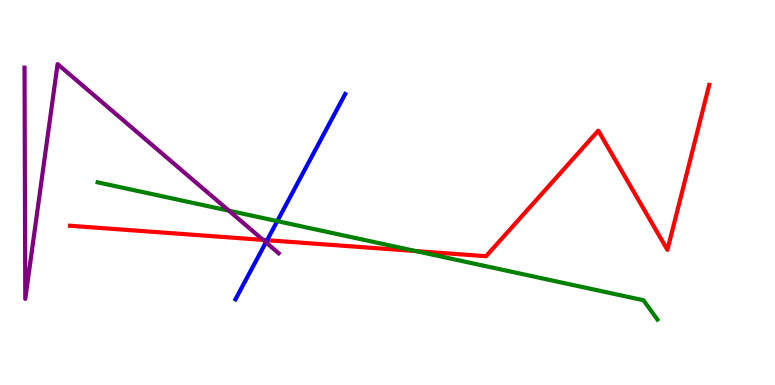[{'lines': ['blue', 'red'], 'intersections': [{'x': 3.45, 'y': 3.76}]}, {'lines': ['green', 'red'], 'intersections': [{'x': 5.37, 'y': 3.48}]}, {'lines': ['purple', 'red'], 'intersections': [{'x': 3.39, 'y': 3.77}]}, {'lines': ['blue', 'green'], 'intersections': [{'x': 3.58, 'y': 4.26}]}, {'lines': ['blue', 'purple'], 'intersections': [{'x': 3.43, 'y': 3.71}]}, {'lines': ['green', 'purple'], 'intersections': [{'x': 2.95, 'y': 4.53}]}]